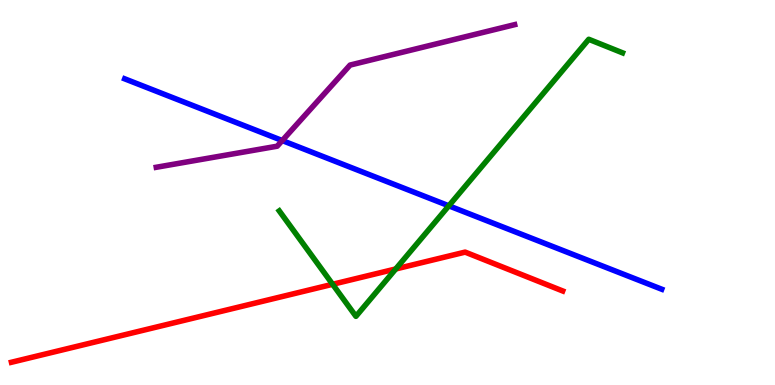[{'lines': ['blue', 'red'], 'intersections': []}, {'lines': ['green', 'red'], 'intersections': [{'x': 4.29, 'y': 2.62}, {'x': 5.11, 'y': 3.01}]}, {'lines': ['purple', 'red'], 'intersections': []}, {'lines': ['blue', 'green'], 'intersections': [{'x': 5.79, 'y': 4.65}]}, {'lines': ['blue', 'purple'], 'intersections': [{'x': 3.64, 'y': 6.35}]}, {'lines': ['green', 'purple'], 'intersections': []}]